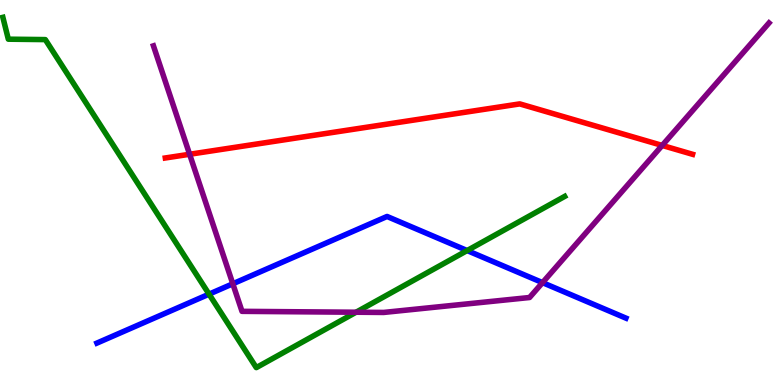[{'lines': ['blue', 'red'], 'intersections': []}, {'lines': ['green', 'red'], 'intersections': []}, {'lines': ['purple', 'red'], 'intersections': [{'x': 2.45, 'y': 5.99}, {'x': 8.54, 'y': 6.22}]}, {'lines': ['blue', 'green'], 'intersections': [{'x': 2.7, 'y': 2.36}, {'x': 6.03, 'y': 3.49}]}, {'lines': ['blue', 'purple'], 'intersections': [{'x': 3.0, 'y': 2.63}, {'x': 7.0, 'y': 2.66}]}, {'lines': ['green', 'purple'], 'intersections': [{'x': 4.59, 'y': 1.89}]}]